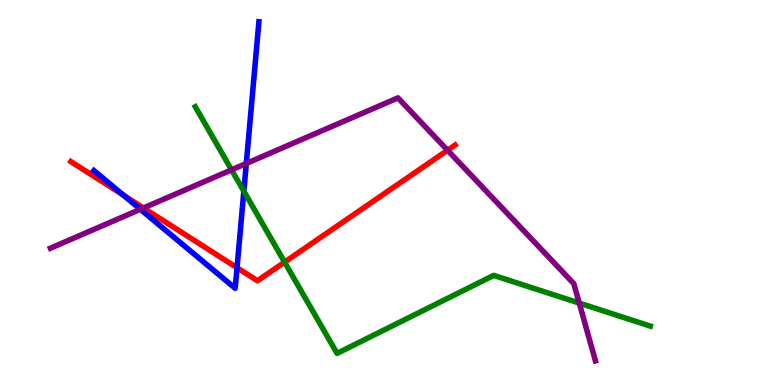[{'lines': ['blue', 'red'], 'intersections': [{'x': 1.59, 'y': 4.93}, {'x': 3.06, 'y': 3.05}]}, {'lines': ['green', 'red'], 'intersections': [{'x': 3.67, 'y': 3.19}]}, {'lines': ['purple', 'red'], 'intersections': [{'x': 1.85, 'y': 4.6}, {'x': 5.77, 'y': 6.1}]}, {'lines': ['blue', 'green'], 'intersections': [{'x': 3.15, 'y': 5.03}]}, {'lines': ['blue', 'purple'], 'intersections': [{'x': 1.81, 'y': 4.56}, {'x': 3.18, 'y': 5.75}]}, {'lines': ['green', 'purple'], 'intersections': [{'x': 2.99, 'y': 5.59}, {'x': 7.47, 'y': 2.13}]}]